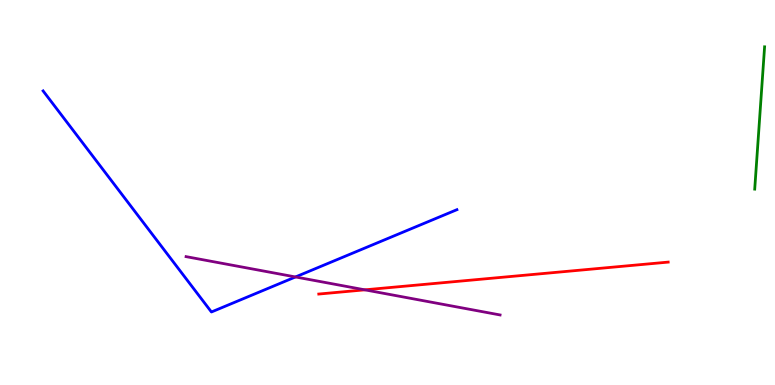[{'lines': ['blue', 'red'], 'intersections': []}, {'lines': ['green', 'red'], 'intersections': []}, {'lines': ['purple', 'red'], 'intersections': [{'x': 4.71, 'y': 2.47}]}, {'lines': ['blue', 'green'], 'intersections': []}, {'lines': ['blue', 'purple'], 'intersections': [{'x': 3.81, 'y': 2.81}]}, {'lines': ['green', 'purple'], 'intersections': []}]